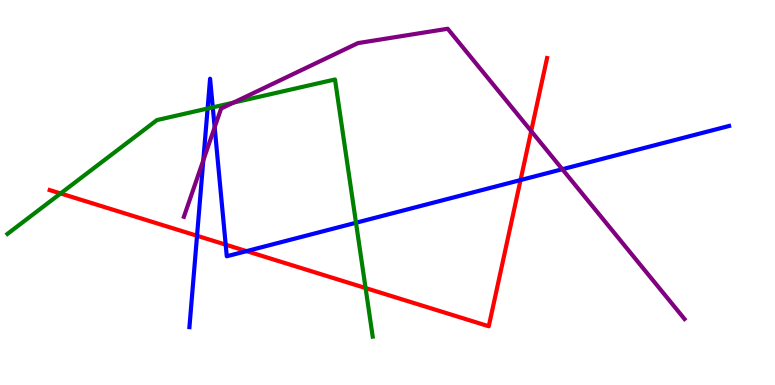[{'lines': ['blue', 'red'], 'intersections': [{'x': 2.54, 'y': 3.88}, {'x': 2.91, 'y': 3.65}, {'x': 3.18, 'y': 3.48}, {'x': 6.72, 'y': 5.32}]}, {'lines': ['green', 'red'], 'intersections': [{'x': 0.782, 'y': 4.98}, {'x': 4.72, 'y': 2.52}]}, {'lines': ['purple', 'red'], 'intersections': [{'x': 6.85, 'y': 6.6}]}, {'lines': ['blue', 'green'], 'intersections': [{'x': 2.68, 'y': 7.18}, {'x': 2.75, 'y': 7.21}, {'x': 4.59, 'y': 4.21}]}, {'lines': ['blue', 'purple'], 'intersections': [{'x': 2.62, 'y': 5.84}, {'x': 2.77, 'y': 6.69}, {'x': 7.26, 'y': 5.6}]}, {'lines': ['green', 'purple'], 'intersections': [{'x': 3.01, 'y': 7.33}]}]